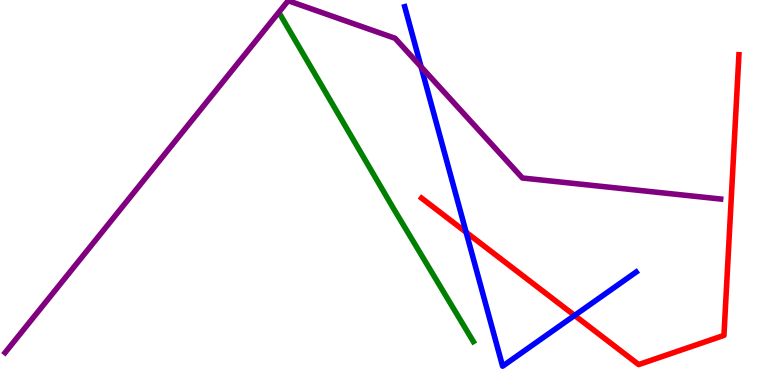[{'lines': ['blue', 'red'], 'intersections': [{'x': 6.01, 'y': 3.97}, {'x': 7.41, 'y': 1.81}]}, {'lines': ['green', 'red'], 'intersections': []}, {'lines': ['purple', 'red'], 'intersections': []}, {'lines': ['blue', 'green'], 'intersections': []}, {'lines': ['blue', 'purple'], 'intersections': [{'x': 5.43, 'y': 8.26}]}, {'lines': ['green', 'purple'], 'intersections': []}]